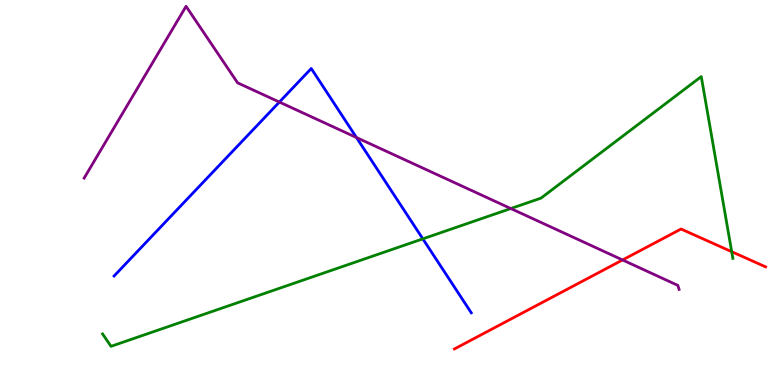[{'lines': ['blue', 'red'], 'intersections': []}, {'lines': ['green', 'red'], 'intersections': [{'x': 9.44, 'y': 3.46}]}, {'lines': ['purple', 'red'], 'intersections': [{'x': 8.03, 'y': 3.25}]}, {'lines': ['blue', 'green'], 'intersections': [{'x': 5.46, 'y': 3.8}]}, {'lines': ['blue', 'purple'], 'intersections': [{'x': 3.6, 'y': 7.35}, {'x': 4.6, 'y': 6.43}]}, {'lines': ['green', 'purple'], 'intersections': [{'x': 6.59, 'y': 4.58}]}]